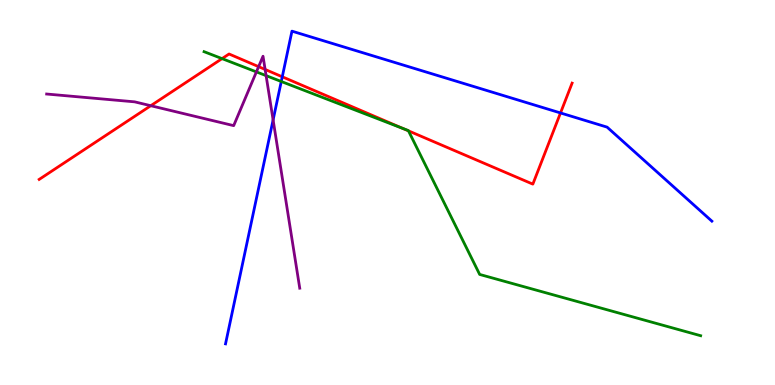[{'lines': ['blue', 'red'], 'intersections': [{'x': 3.64, 'y': 8.01}, {'x': 7.23, 'y': 7.07}]}, {'lines': ['green', 'red'], 'intersections': [{'x': 2.87, 'y': 8.48}, {'x': 5.2, 'y': 6.66}, {'x': 5.27, 'y': 6.6}]}, {'lines': ['purple', 'red'], 'intersections': [{'x': 1.95, 'y': 7.25}, {'x': 3.34, 'y': 8.27}, {'x': 3.42, 'y': 8.2}]}, {'lines': ['blue', 'green'], 'intersections': [{'x': 3.63, 'y': 7.88}]}, {'lines': ['blue', 'purple'], 'intersections': [{'x': 3.52, 'y': 6.89}]}, {'lines': ['green', 'purple'], 'intersections': [{'x': 3.31, 'y': 8.13}, {'x': 3.43, 'y': 8.04}]}]